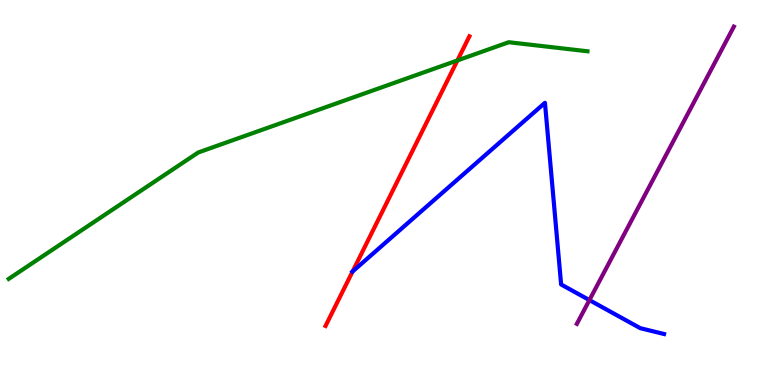[{'lines': ['blue', 'red'], 'intersections': [{'x': 4.55, 'y': 2.95}]}, {'lines': ['green', 'red'], 'intersections': [{'x': 5.9, 'y': 8.43}]}, {'lines': ['purple', 'red'], 'intersections': []}, {'lines': ['blue', 'green'], 'intersections': []}, {'lines': ['blue', 'purple'], 'intersections': [{'x': 7.61, 'y': 2.21}]}, {'lines': ['green', 'purple'], 'intersections': []}]